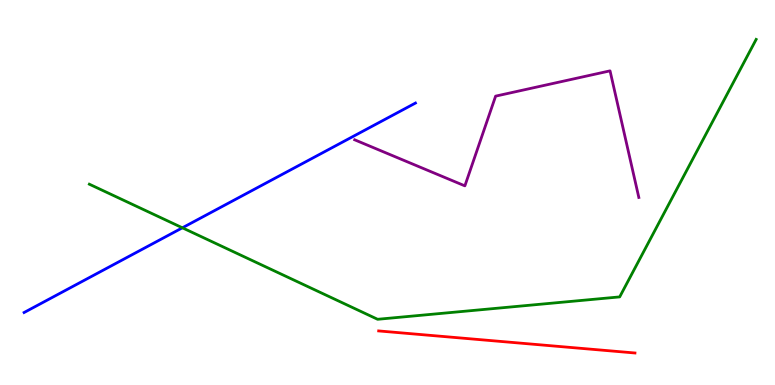[{'lines': ['blue', 'red'], 'intersections': []}, {'lines': ['green', 'red'], 'intersections': []}, {'lines': ['purple', 'red'], 'intersections': []}, {'lines': ['blue', 'green'], 'intersections': [{'x': 2.35, 'y': 4.08}]}, {'lines': ['blue', 'purple'], 'intersections': []}, {'lines': ['green', 'purple'], 'intersections': []}]